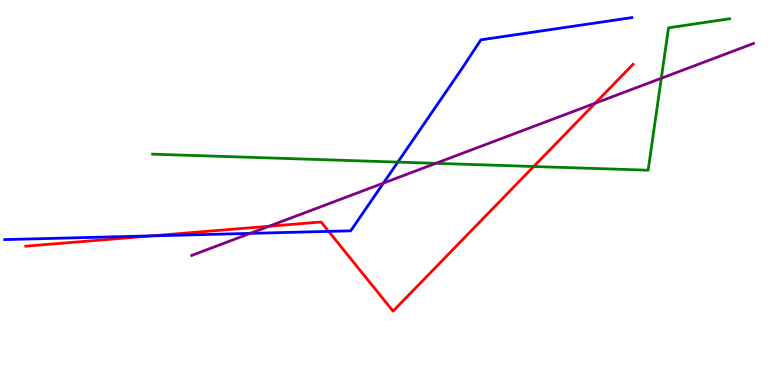[{'lines': ['blue', 'red'], 'intersections': [{'x': 1.96, 'y': 3.87}, {'x': 4.24, 'y': 3.99}]}, {'lines': ['green', 'red'], 'intersections': [{'x': 6.89, 'y': 5.68}]}, {'lines': ['purple', 'red'], 'intersections': [{'x': 3.47, 'y': 4.12}, {'x': 7.68, 'y': 7.32}]}, {'lines': ['blue', 'green'], 'intersections': [{'x': 5.13, 'y': 5.79}]}, {'lines': ['blue', 'purple'], 'intersections': [{'x': 3.23, 'y': 3.94}, {'x': 4.95, 'y': 5.24}]}, {'lines': ['green', 'purple'], 'intersections': [{'x': 5.62, 'y': 5.76}, {'x': 8.53, 'y': 7.97}]}]